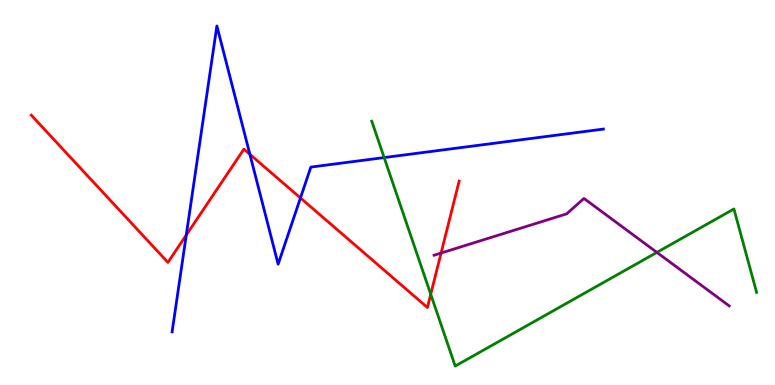[{'lines': ['blue', 'red'], 'intersections': [{'x': 2.4, 'y': 3.9}, {'x': 3.22, 'y': 5.99}, {'x': 3.88, 'y': 4.86}]}, {'lines': ['green', 'red'], 'intersections': [{'x': 5.56, 'y': 2.36}]}, {'lines': ['purple', 'red'], 'intersections': [{'x': 5.69, 'y': 3.43}]}, {'lines': ['blue', 'green'], 'intersections': [{'x': 4.96, 'y': 5.91}]}, {'lines': ['blue', 'purple'], 'intersections': []}, {'lines': ['green', 'purple'], 'intersections': [{'x': 8.48, 'y': 3.44}]}]